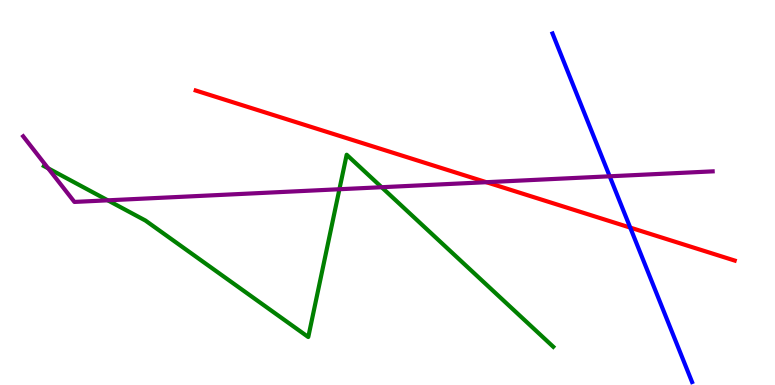[{'lines': ['blue', 'red'], 'intersections': [{'x': 8.13, 'y': 4.09}]}, {'lines': ['green', 'red'], 'intersections': []}, {'lines': ['purple', 'red'], 'intersections': [{'x': 6.28, 'y': 5.27}]}, {'lines': ['blue', 'green'], 'intersections': []}, {'lines': ['blue', 'purple'], 'intersections': [{'x': 7.87, 'y': 5.42}]}, {'lines': ['green', 'purple'], 'intersections': [{'x': 0.622, 'y': 5.63}, {'x': 1.39, 'y': 4.8}, {'x': 4.38, 'y': 5.08}, {'x': 4.92, 'y': 5.14}]}]